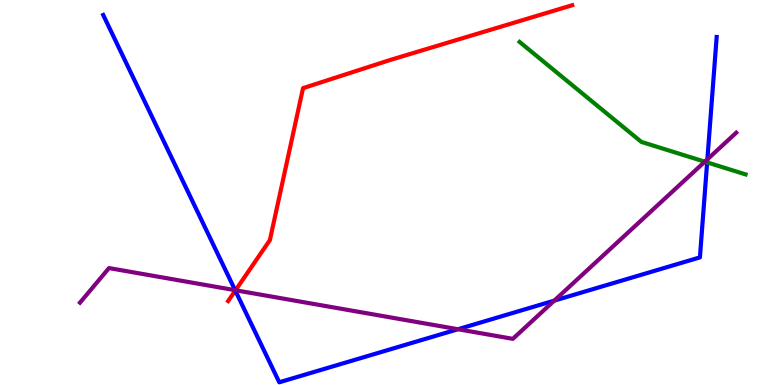[{'lines': ['blue', 'red'], 'intersections': [{'x': 3.04, 'y': 2.45}]}, {'lines': ['green', 'red'], 'intersections': []}, {'lines': ['purple', 'red'], 'intersections': [{'x': 3.04, 'y': 2.46}]}, {'lines': ['blue', 'green'], 'intersections': [{'x': 9.12, 'y': 5.78}]}, {'lines': ['blue', 'purple'], 'intersections': [{'x': 3.03, 'y': 2.46}, {'x': 5.91, 'y': 1.45}, {'x': 7.15, 'y': 2.19}, {'x': 9.13, 'y': 5.86}]}, {'lines': ['green', 'purple'], 'intersections': [{'x': 9.09, 'y': 5.8}]}]